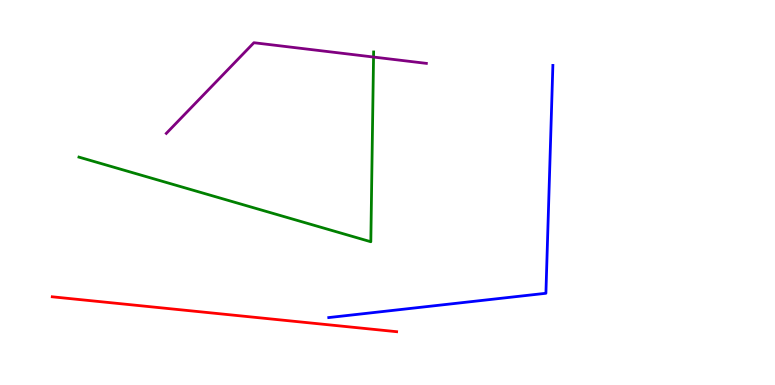[{'lines': ['blue', 'red'], 'intersections': []}, {'lines': ['green', 'red'], 'intersections': []}, {'lines': ['purple', 'red'], 'intersections': []}, {'lines': ['blue', 'green'], 'intersections': []}, {'lines': ['blue', 'purple'], 'intersections': []}, {'lines': ['green', 'purple'], 'intersections': [{'x': 4.82, 'y': 8.52}]}]